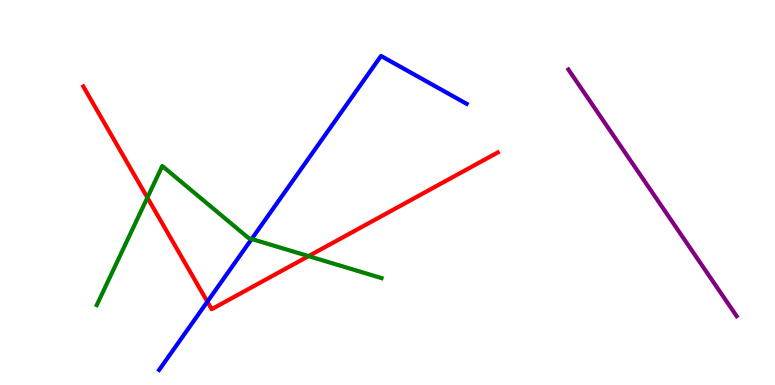[{'lines': ['blue', 'red'], 'intersections': [{'x': 2.68, 'y': 2.16}]}, {'lines': ['green', 'red'], 'intersections': [{'x': 1.9, 'y': 4.87}, {'x': 3.98, 'y': 3.35}]}, {'lines': ['purple', 'red'], 'intersections': []}, {'lines': ['blue', 'green'], 'intersections': [{'x': 3.25, 'y': 3.79}]}, {'lines': ['blue', 'purple'], 'intersections': []}, {'lines': ['green', 'purple'], 'intersections': []}]